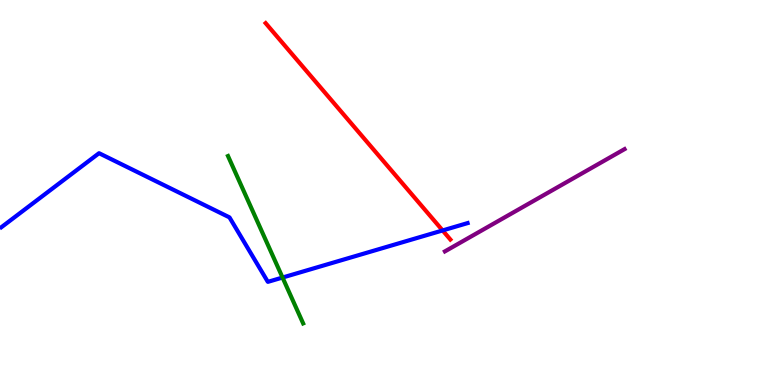[{'lines': ['blue', 'red'], 'intersections': [{'x': 5.71, 'y': 4.01}]}, {'lines': ['green', 'red'], 'intersections': []}, {'lines': ['purple', 'red'], 'intersections': []}, {'lines': ['blue', 'green'], 'intersections': [{'x': 3.65, 'y': 2.79}]}, {'lines': ['blue', 'purple'], 'intersections': []}, {'lines': ['green', 'purple'], 'intersections': []}]